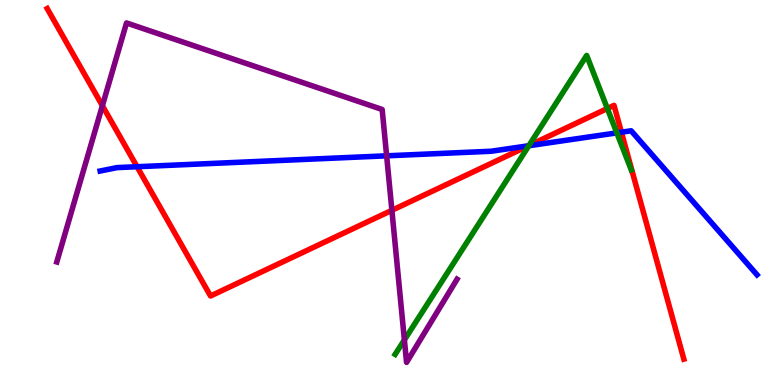[{'lines': ['blue', 'red'], 'intersections': [{'x': 1.77, 'y': 5.67}, {'x': 6.82, 'y': 6.21}, {'x': 8.02, 'y': 6.57}]}, {'lines': ['green', 'red'], 'intersections': [{'x': 6.82, 'y': 6.22}, {'x': 7.84, 'y': 7.18}]}, {'lines': ['purple', 'red'], 'intersections': [{'x': 1.32, 'y': 7.25}, {'x': 5.06, 'y': 4.54}]}, {'lines': ['blue', 'green'], 'intersections': [{'x': 6.82, 'y': 6.21}, {'x': 7.96, 'y': 6.55}]}, {'lines': ['blue', 'purple'], 'intersections': [{'x': 4.99, 'y': 5.95}]}, {'lines': ['green', 'purple'], 'intersections': [{'x': 5.22, 'y': 1.17}]}]